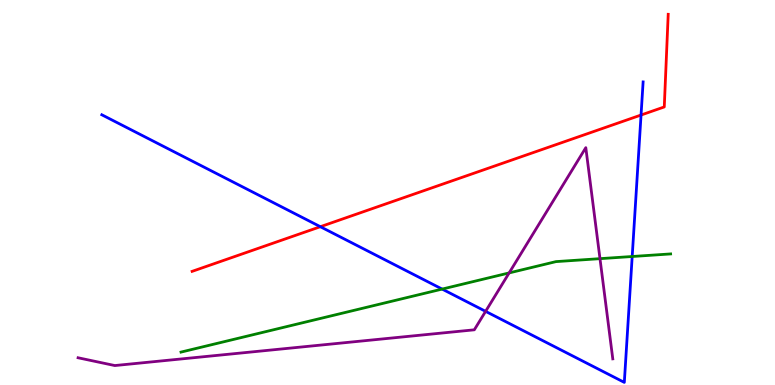[{'lines': ['blue', 'red'], 'intersections': [{'x': 4.13, 'y': 4.11}, {'x': 8.27, 'y': 7.01}]}, {'lines': ['green', 'red'], 'intersections': []}, {'lines': ['purple', 'red'], 'intersections': []}, {'lines': ['blue', 'green'], 'intersections': [{'x': 5.71, 'y': 2.49}, {'x': 8.16, 'y': 3.34}]}, {'lines': ['blue', 'purple'], 'intersections': [{'x': 6.27, 'y': 1.91}]}, {'lines': ['green', 'purple'], 'intersections': [{'x': 6.57, 'y': 2.91}, {'x': 7.74, 'y': 3.28}]}]